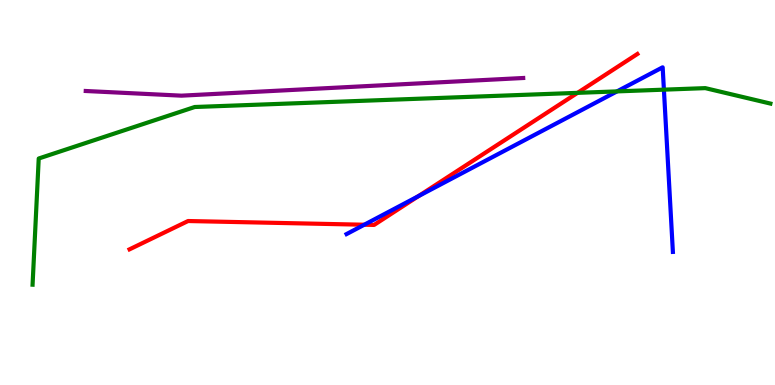[{'lines': ['blue', 'red'], 'intersections': [{'x': 4.7, 'y': 4.16}, {'x': 5.4, 'y': 4.9}]}, {'lines': ['green', 'red'], 'intersections': [{'x': 7.45, 'y': 7.59}]}, {'lines': ['purple', 'red'], 'intersections': []}, {'lines': ['blue', 'green'], 'intersections': [{'x': 7.96, 'y': 7.63}, {'x': 8.57, 'y': 7.67}]}, {'lines': ['blue', 'purple'], 'intersections': []}, {'lines': ['green', 'purple'], 'intersections': []}]